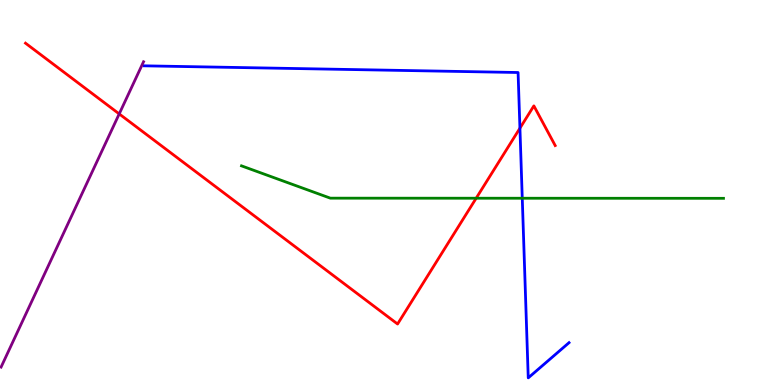[{'lines': ['blue', 'red'], 'intersections': [{'x': 6.71, 'y': 6.67}]}, {'lines': ['green', 'red'], 'intersections': [{'x': 6.14, 'y': 4.85}]}, {'lines': ['purple', 'red'], 'intersections': [{'x': 1.54, 'y': 7.04}]}, {'lines': ['blue', 'green'], 'intersections': [{'x': 6.74, 'y': 4.85}]}, {'lines': ['blue', 'purple'], 'intersections': []}, {'lines': ['green', 'purple'], 'intersections': []}]